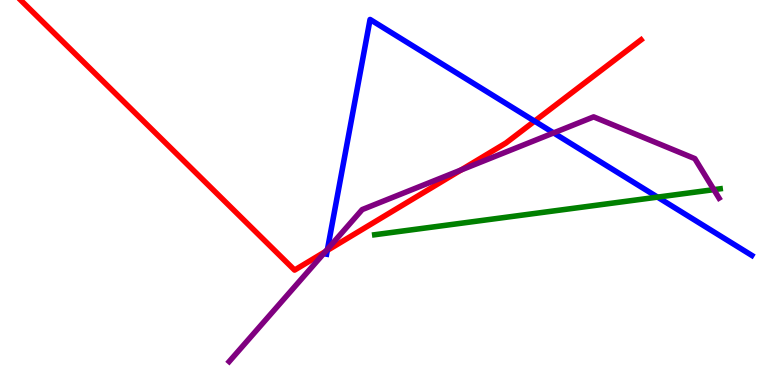[{'lines': ['blue', 'red'], 'intersections': [{'x': 4.22, 'y': 3.5}, {'x': 6.9, 'y': 6.85}]}, {'lines': ['green', 'red'], 'intersections': []}, {'lines': ['purple', 'red'], 'intersections': [{'x': 4.2, 'y': 3.47}, {'x': 5.95, 'y': 5.58}]}, {'lines': ['blue', 'green'], 'intersections': [{'x': 8.48, 'y': 4.88}]}, {'lines': ['blue', 'purple'], 'intersections': [{'x': 4.23, 'y': 3.53}, {'x': 7.14, 'y': 6.55}]}, {'lines': ['green', 'purple'], 'intersections': [{'x': 9.21, 'y': 5.07}]}]